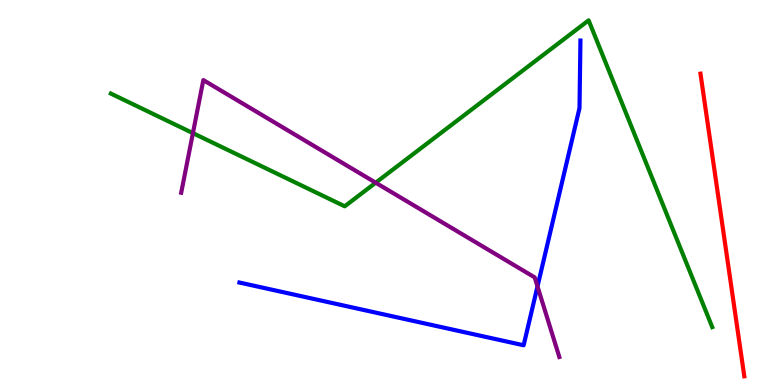[{'lines': ['blue', 'red'], 'intersections': []}, {'lines': ['green', 'red'], 'intersections': []}, {'lines': ['purple', 'red'], 'intersections': []}, {'lines': ['blue', 'green'], 'intersections': []}, {'lines': ['blue', 'purple'], 'intersections': [{'x': 6.94, 'y': 2.56}]}, {'lines': ['green', 'purple'], 'intersections': [{'x': 2.49, 'y': 6.54}, {'x': 4.85, 'y': 5.25}]}]